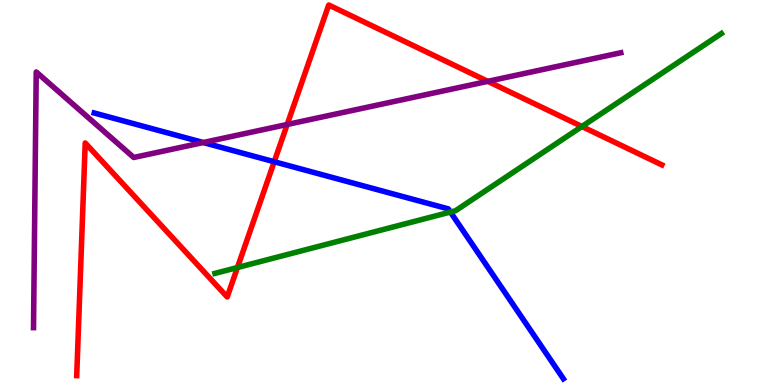[{'lines': ['blue', 'red'], 'intersections': [{'x': 3.54, 'y': 5.8}]}, {'lines': ['green', 'red'], 'intersections': [{'x': 3.06, 'y': 3.05}, {'x': 7.51, 'y': 6.71}]}, {'lines': ['purple', 'red'], 'intersections': [{'x': 3.71, 'y': 6.77}, {'x': 6.29, 'y': 7.89}]}, {'lines': ['blue', 'green'], 'intersections': [{'x': 5.81, 'y': 4.49}]}, {'lines': ['blue', 'purple'], 'intersections': [{'x': 2.62, 'y': 6.3}]}, {'lines': ['green', 'purple'], 'intersections': []}]